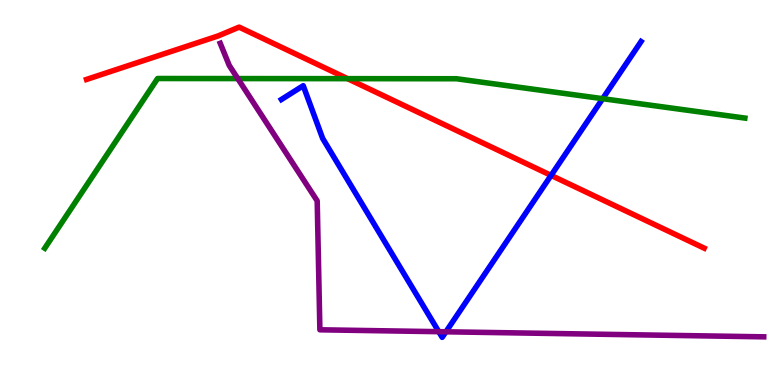[{'lines': ['blue', 'red'], 'intersections': [{'x': 7.11, 'y': 5.44}]}, {'lines': ['green', 'red'], 'intersections': [{'x': 4.48, 'y': 7.96}]}, {'lines': ['purple', 'red'], 'intersections': []}, {'lines': ['blue', 'green'], 'intersections': [{'x': 7.78, 'y': 7.44}]}, {'lines': ['blue', 'purple'], 'intersections': [{'x': 5.66, 'y': 1.38}, {'x': 5.75, 'y': 1.38}]}, {'lines': ['green', 'purple'], 'intersections': [{'x': 3.07, 'y': 7.96}]}]